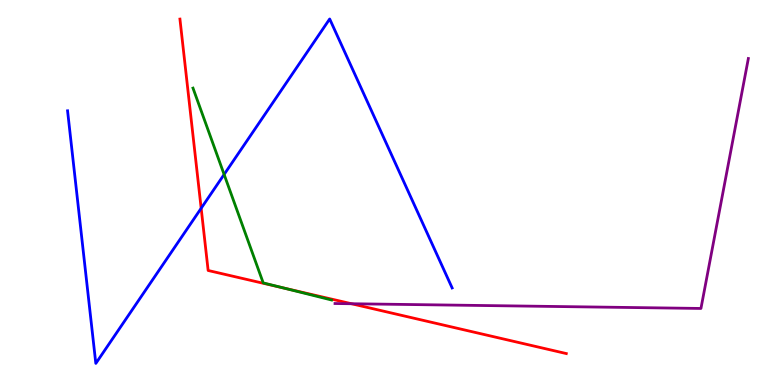[{'lines': ['blue', 'red'], 'intersections': [{'x': 2.6, 'y': 4.59}]}, {'lines': ['green', 'red'], 'intersections': [{'x': 3.65, 'y': 2.52}]}, {'lines': ['purple', 'red'], 'intersections': [{'x': 4.54, 'y': 2.11}]}, {'lines': ['blue', 'green'], 'intersections': [{'x': 2.89, 'y': 5.47}]}, {'lines': ['blue', 'purple'], 'intersections': []}, {'lines': ['green', 'purple'], 'intersections': []}]